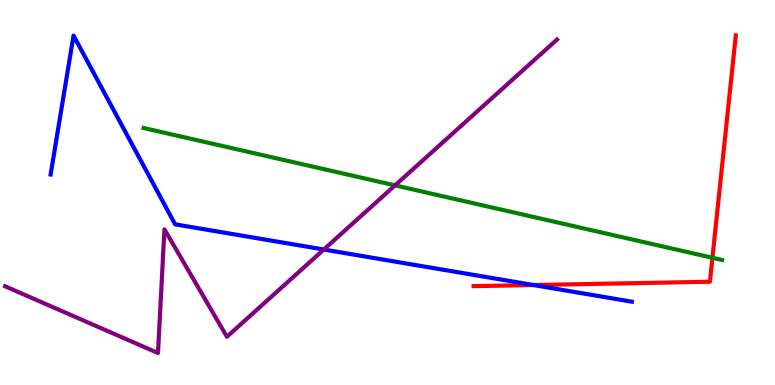[{'lines': ['blue', 'red'], 'intersections': [{'x': 6.88, 'y': 2.6}]}, {'lines': ['green', 'red'], 'intersections': [{'x': 9.19, 'y': 3.3}]}, {'lines': ['purple', 'red'], 'intersections': []}, {'lines': ['blue', 'green'], 'intersections': []}, {'lines': ['blue', 'purple'], 'intersections': [{'x': 4.18, 'y': 3.52}]}, {'lines': ['green', 'purple'], 'intersections': [{'x': 5.1, 'y': 5.19}]}]